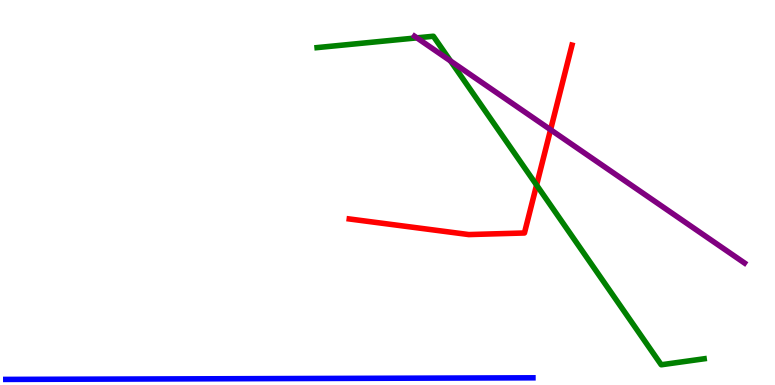[{'lines': ['blue', 'red'], 'intersections': []}, {'lines': ['green', 'red'], 'intersections': [{'x': 6.92, 'y': 5.19}]}, {'lines': ['purple', 'red'], 'intersections': [{'x': 7.1, 'y': 6.63}]}, {'lines': ['blue', 'green'], 'intersections': []}, {'lines': ['blue', 'purple'], 'intersections': []}, {'lines': ['green', 'purple'], 'intersections': [{'x': 5.38, 'y': 9.02}, {'x': 5.81, 'y': 8.42}]}]